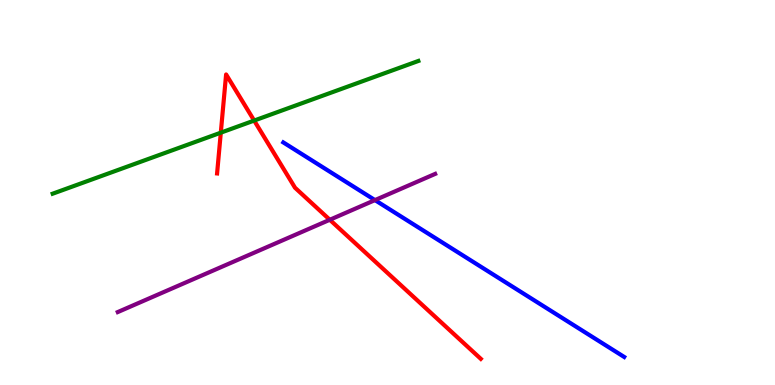[{'lines': ['blue', 'red'], 'intersections': []}, {'lines': ['green', 'red'], 'intersections': [{'x': 2.85, 'y': 6.55}, {'x': 3.28, 'y': 6.87}]}, {'lines': ['purple', 'red'], 'intersections': [{'x': 4.26, 'y': 4.29}]}, {'lines': ['blue', 'green'], 'intersections': []}, {'lines': ['blue', 'purple'], 'intersections': [{'x': 4.84, 'y': 4.8}]}, {'lines': ['green', 'purple'], 'intersections': []}]